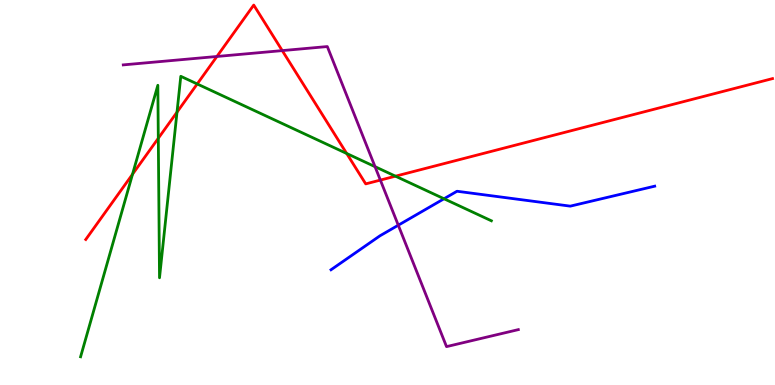[{'lines': ['blue', 'red'], 'intersections': []}, {'lines': ['green', 'red'], 'intersections': [{'x': 1.71, 'y': 5.47}, {'x': 2.04, 'y': 6.41}, {'x': 2.28, 'y': 7.09}, {'x': 2.54, 'y': 7.82}, {'x': 4.47, 'y': 6.01}, {'x': 5.1, 'y': 5.42}]}, {'lines': ['purple', 'red'], 'intersections': [{'x': 2.8, 'y': 8.53}, {'x': 3.64, 'y': 8.69}, {'x': 4.91, 'y': 5.32}]}, {'lines': ['blue', 'green'], 'intersections': [{'x': 5.73, 'y': 4.84}]}, {'lines': ['blue', 'purple'], 'intersections': [{'x': 5.14, 'y': 4.15}]}, {'lines': ['green', 'purple'], 'intersections': [{'x': 4.84, 'y': 5.67}]}]